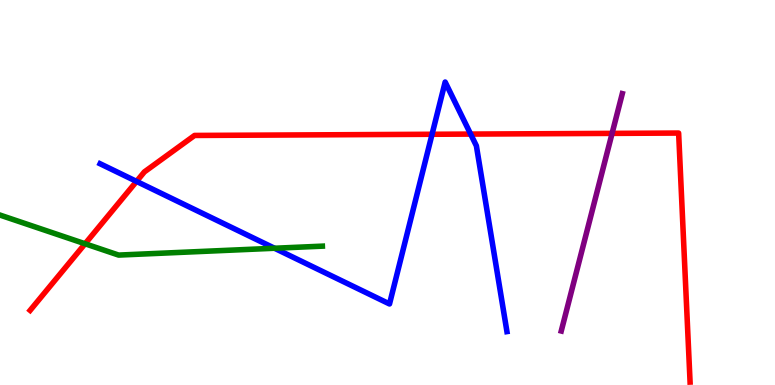[{'lines': ['blue', 'red'], 'intersections': [{'x': 1.76, 'y': 5.29}, {'x': 5.58, 'y': 6.51}, {'x': 6.07, 'y': 6.52}]}, {'lines': ['green', 'red'], 'intersections': [{'x': 1.1, 'y': 3.67}]}, {'lines': ['purple', 'red'], 'intersections': [{'x': 7.9, 'y': 6.54}]}, {'lines': ['blue', 'green'], 'intersections': [{'x': 3.54, 'y': 3.55}]}, {'lines': ['blue', 'purple'], 'intersections': []}, {'lines': ['green', 'purple'], 'intersections': []}]